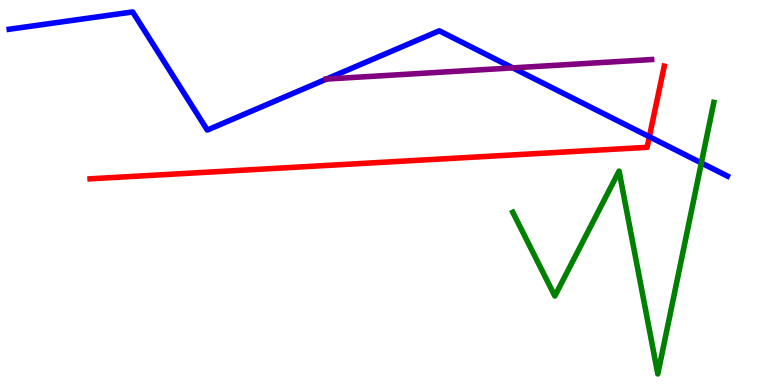[{'lines': ['blue', 'red'], 'intersections': [{'x': 8.38, 'y': 6.45}]}, {'lines': ['green', 'red'], 'intersections': []}, {'lines': ['purple', 'red'], 'intersections': []}, {'lines': ['blue', 'green'], 'intersections': [{'x': 9.05, 'y': 5.77}]}, {'lines': ['blue', 'purple'], 'intersections': [{'x': 4.21, 'y': 7.95}, {'x': 6.62, 'y': 8.24}]}, {'lines': ['green', 'purple'], 'intersections': []}]